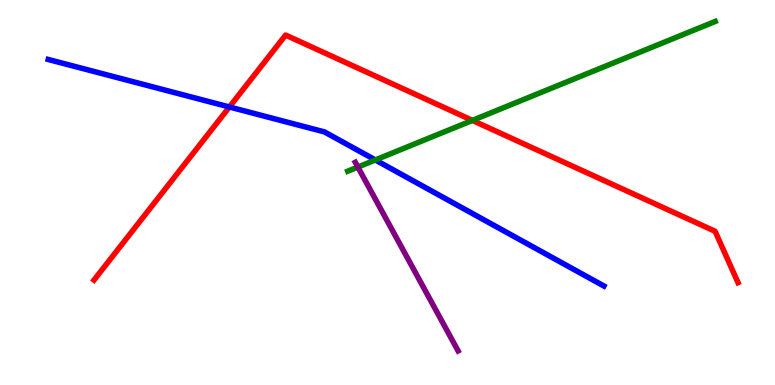[{'lines': ['blue', 'red'], 'intersections': [{'x': 2.96, 'y': 7.22}]}, {'lines': ['green', 'red'], 'intersections': [{'x': 6.1, 'y': 6.87}]}, {'lines': ['purple', 'red'], 'intersections': []}, {'lines': ['blue', 'green'], 'intersections': [{'x': 4.84, 'y': 5.85}]}, {'lines': ['blue', 'purple'], 'intersections': []}, {'lines': ['green', 'purple'], 'intersections': [{'x': 4.62, 'y': 5.66}]}]